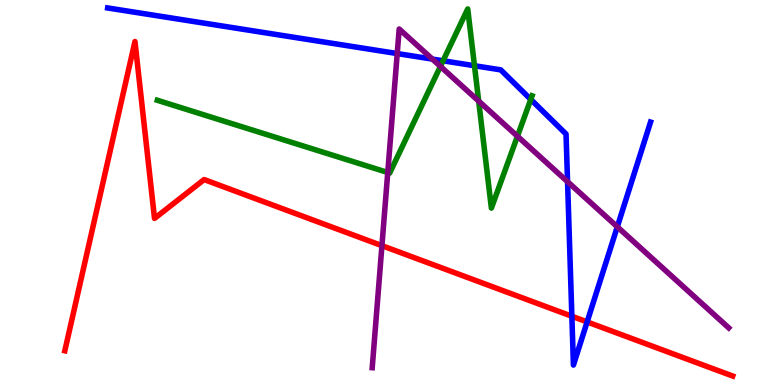[{'lines': ['blue', 'red'], 'intersections': [{'x': 7.38, 'y': 1.79}, {'x': 7.58, 'y': 1.64}]}, {'lines': ['green', 'red'], 'intersections': []}, {'lines': ['purple', 'red'], 'intersections': [{'x': 4.93, 'y': 3.62}]}, {'lines': ['blue', 'green'], 'intersections': [{'x': 5.72, 'y': 8.42}, {'x': 6.12, 'y': 8.29}, {'x': 6.85, 'y': 7.42}]}, {'lines': ['blue', 'purple'], 'intersections': [{'x': 5.13, 'y': 8.61}, {'x': 5.58, 'y': 8.47}, {'x': 7.32, 'y': 5.28}, {'x': 7.97, 'y': 4.11}]}, {'lines': ['green', 'purple'], 'intersections': [{'x': 5.0, 'y': 5.52}, {'x': 5.68, 'y': 8.28}, {'x': 6.18, 'y': 7.37}, {'x': 6.68, 'y': 6.46}]}]